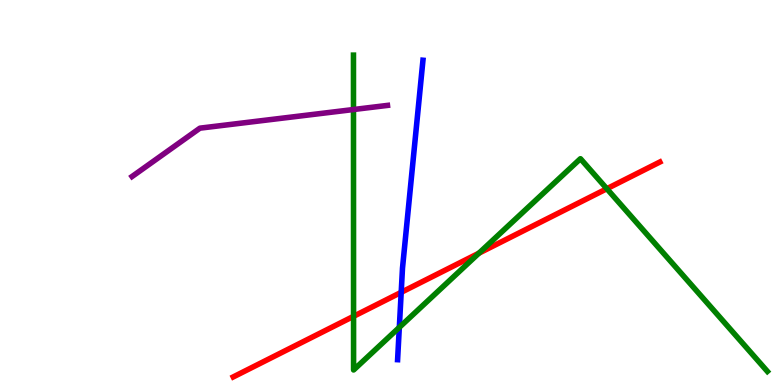[{'lines': ['blue', 'red'], 'intersections': [{'x': 5.18, 'y': 2.41}]}, {'lines': ['green', 'red'], 'intersections': [{'x': 4.56, 'y': 1.78}, {'x': 6.18, 'y': 3.42}, {'x': 7.83, 'y': 5.1}]}, {'lines': ['purple', 'red'], 'intersections': []}, {'lines': ['blue', 'green'], 'intersections': [{'x': 5.15, 'y': 1.5}]}, {'lines': ['blue', 'purple'], 'intersections': []}, {'lines': ['green', 'purple'], 'intersections': [{'x': 4.56, 'y': 7.16}]}]